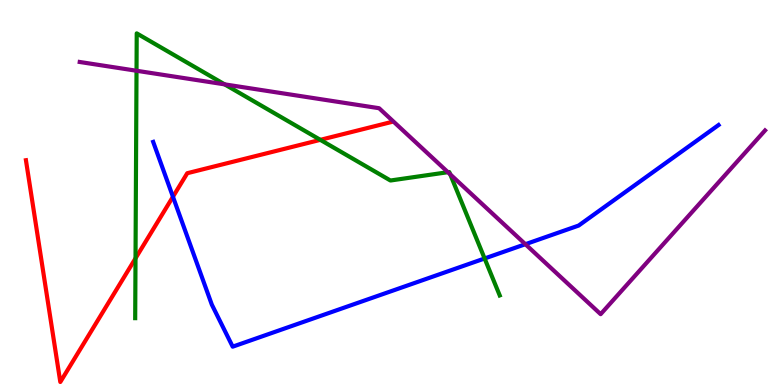[{'lines': ['blue', 'red'], 'intersections': [{'x': 2.23, 'y': 4.89}]}, {'lines': ['green', 'red'], 'intersections': [{'x': 1.75, 'y': 3.29}, {'x': 4.13, 'y': 6.37}]}, {'lines': ['purple', 'red'], 'intersections': []}, {'lines': ['blue', 'green'], 'intersections': [{'x': 6.25, 'y': 3.29}]}, {'lines': ['blue', 'purple'], 'intersections': [{'x': 6.78, 'y': 3.66}]}, {'lines': ['green', 'purple'], 'intersections': [{'x': 1.76, 'y': 8.16}, {'x': 2.9, 'y': 7.81}, {'x': 5.78, 'y': 5.53}, {'x': 5.81, 'y': 5.47}]}]